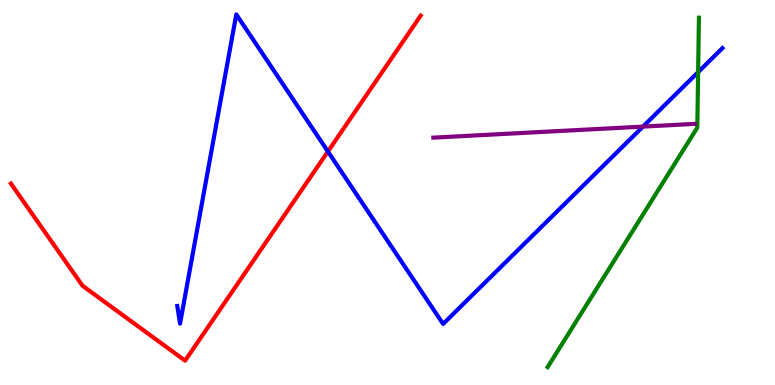[{'lines': ['blue', 'red'], 'intersections': [{'x': 4.23, 'y': 6.06}]}, {'lines': ['green', 'red'], 'intersections': []}, {'lines': ['purple', 'red'], 'intersections': []}, {'lines': ['blue', 'green'], 'intersections': [{'x': 9.01, 'y': 8.13}]}, {'lines': ['blue', 'purple'], 'intersections': [{'x': 8.3, 'y': 6.71}]}, {'lines': ['green', 'purple'], 'intersections': []}]